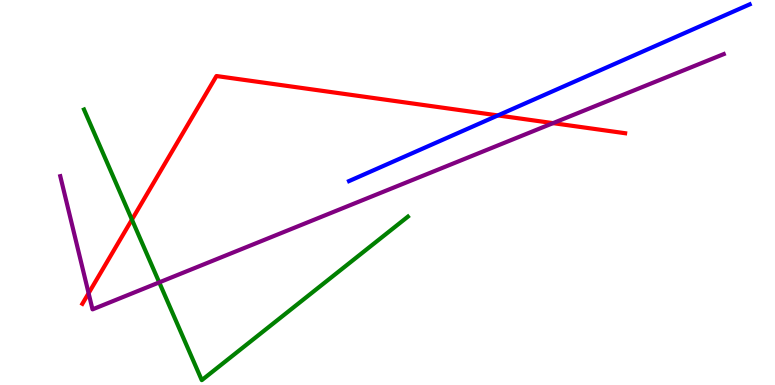[{'lines': ['blue', 'red'], 'intersections': [{'x': 6.42, 'y': 7.0}]}, {'lines': ['green', 'red'], 'intersections': [{'x': 1.7, 'y': 4.3}]}, {'lines': ['purple', 'red'], 'intersections': [{'x': 1.14, 'y': 2.38}, {'x': 7.14, 'y': 6.8}]}, {'lines': ['blue', 'green'], 'intersections': []}, {'lines': ['blue', 'purple'], 'intersections': []}, {'lines': ['green', 'purple'], 'intersections': [{'x': 2.05, 'y': 2.67}]}]